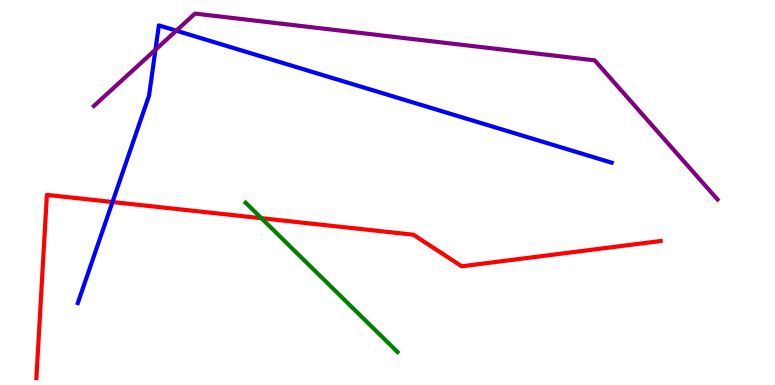[{'lines': ['blue', 'red'], 'intersections': [{'x': 1.45, 'y': 4.75}]}, {'lines': ['green', 'red'], 'intersections': [{'x': 3.37, 'y': 4.33}]}, {'lines': ['purple', 'red'], 'intersections': []}, {'lines': ['blue', 'green'], 'intersections': []}, {'lines': ['blue', 'purple'], 'intersections': [{'x': 2.01, 'y': 8.71}, {'x': 2.27, 'y': 9.2}]}, {'lines': ['green', 'purple'], 'intersections': []}]